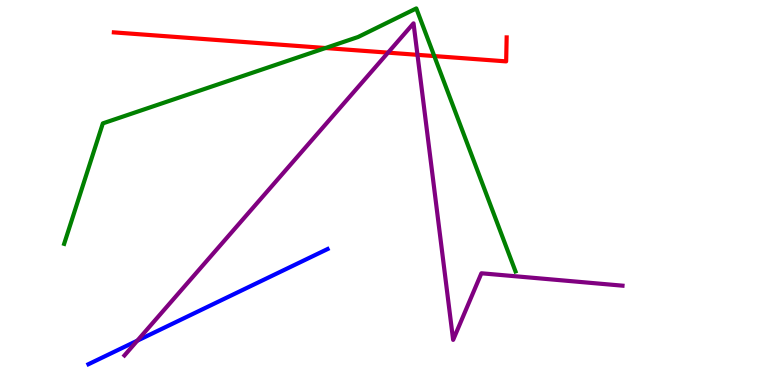[{'lines': ['blue', 'red'], 'intersections': []}, {'lines': ['green', 'red'], 'intersections': [{'x': 4.2, 'y': 8.75}, {'x': 5.6, 'y': 8.54}]}, {'lines': ['purple', 'red'], 'intersections': [{'x': 5.01, 'y': 8.63}, {'x': 5.39, 'y': 8.58}]}, {'lines': ['blue', 'green'], 'intersections': []}, {'lines': ['blue', 'purple'], 'intersections': [{'x': 1.77, 'y': 1.15}]}, {'lines': ['green', 'purple'], 'intersections': []}]